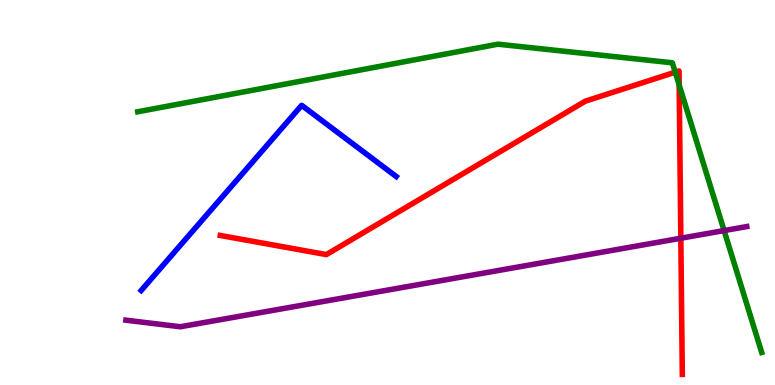[{'lines': ['blue', 'red'], 'intersections': []}, {'lines': ['green', 'red'], 'intersections': [{'x': 8.71, 'y': 8.12}, {'x': 8.76, 'y': 7.79}]}, {'lines': ['purple', 'red'], 'intersections': [{'x': 8.78, 'y': 3.81}]}, {'lines': ['blue', 'green'], 'intersections': []}, {'lines': ['blue', 'purple'], 'intersections': []}, {'lines': ['green', 'purple'], 'intersections': [{'x': 9.34, 'y': 4.01}]}]